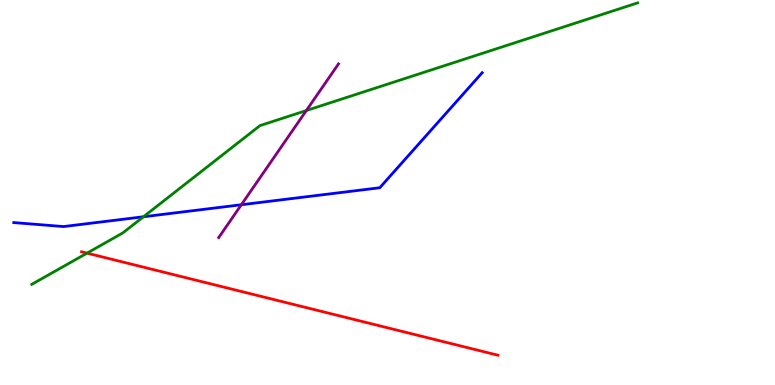[{'lines': ['blue', 'red'], 'intersections': []}, {'lines': ['green', 'red'], 'intersections': [{'x': 1.12, 'y': 3.43}]}, {'lines': ['purple', 'red'], 'intersections': []}, {'lines': ['blue', 'green'], 'intersections': [{'x': 1.85, 'y': 4.37}]}, {'lines': ['blue', 'purple'], 'intersections': [{'x': 3.11, 'y': 4.68}]}, {'lines': ['green', 'purple'], 'intersections': [{'x': 3.95, 'y': 7.13}]}]